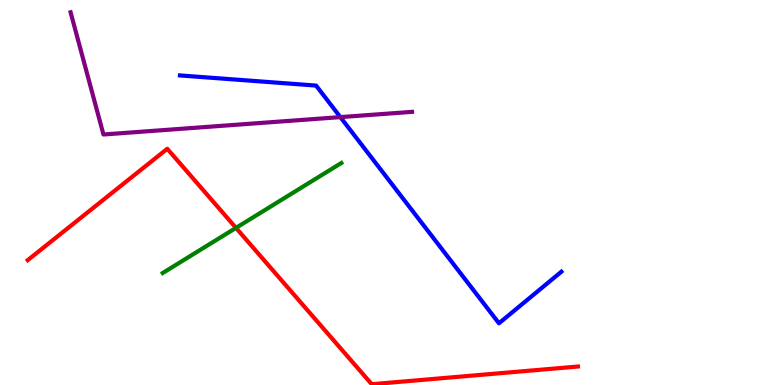[{'lines': ['blue', 'red'], 'intersections': []}, {'lines': ['green', 'red'], 'intersections': [{'x': 3.04, 'y': 4.08}]}, {'lines': ['purple', 'red'], 'intersections': []}, {'lines': ['blue', 'green'], 'intersections': []}, {'lines': ['blue', 'purple'], 'intersections': [{'x': 4.39, 'y': 6.96}]}, {'lines': ['green', 'purple'], 'intersections': []}]